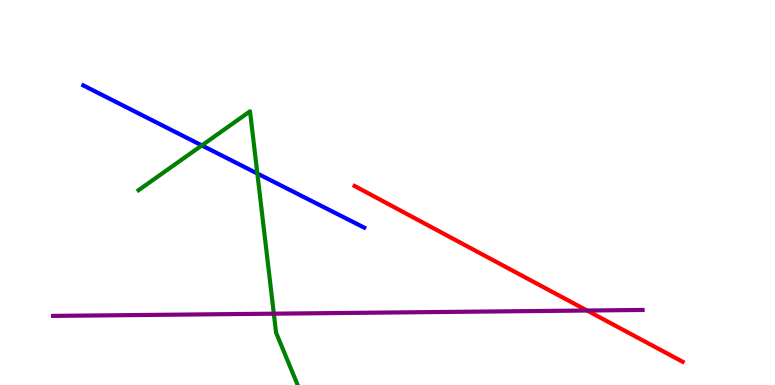[{'lines': ['blue', 'red'], 'intersections': []}, {'lines': ['green', 'red'], 'intersections': []}, {'lines': ['purple', 'red'], 'intersections': [{'x': 7.57, 'y': 1.93}]}, {'lines': ['blue', 'green'], 'intersections': [{'x': 2.6, 'y': 6.22}, {'x': 3.32, 'y': 5.49}]}, {'lines': ['blue', 'purple'], 'intersections': []}, {'lines': ['green', 'purple'], 'intersections': [{'x': 3.53, 'y': 1.85}]}]